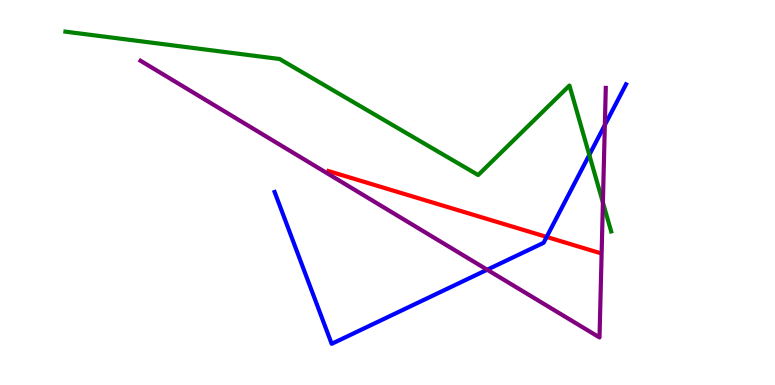[{'lines': ['blue', 'red'], 'intersections': [{'x': 7.05, 'y': 3.85}]}, {'lines': ['green', 'red'], 'intersections': []}, {'lines': ['purple', 'red'], 'intersections': []}, {'lines': ['blue', 'green'], 'intersections': [{'x': 7.6, 'y': 5.98}]}, {'lines': ['blue', 'purple'], 'intersections': [{'x': 6.29, 'y': 2.99}, {'x': 7.8, 'y': 6.75}]}, {'lines': ['green', 'purple'], 'intersections': [{'x': 7.78, 'y': 4.74}]}]